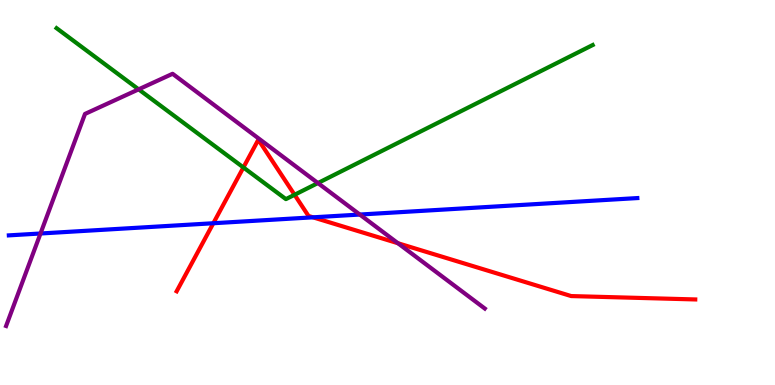[{'lines': ['blue', 'red'], 'intersections': [{'x': 2.75, 'y': 4.2}, {'x': 4.04, 'y': 4.36}]}, {'lines': ['green', 'red'], 'intersections': [{'x': 3.14, 'y': 5.65}, {'x': 3.8, 'y': 4.94}]}, {'lines': ['purple', 'red'], 'intersections': [{'x': 5.13, 'y': 3.68}]}, {'lines': ['blue', 'green'], 'intersections': []}, {'lines': ['blue', 'purple'], 'intersections': [{'x': 0.523, 'y': 3.94}, {'x': 4.64, 'y': 4.43}]}, {'lines': ['green', 'purple'], 'intersections': [{'x': 1.79, 'y': 7.68}, {'x': 4.1, 'y': 5.25}]}]